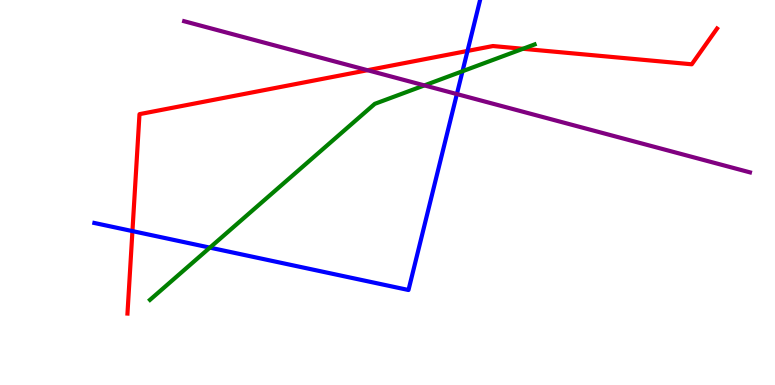[{'lines': ['blue', 'red'], 'intersections': [{'x': 1.71, 'y': 4.0}, {'x': 6.03, 'y': 8.68}]}, {'lines': ['green', 'red'], 'intersections': [{'x': 6.75, 'y': 8.73}]}, {'lines': ['purple', 'red'], 'intersections': [{'x': 4.74, 'y': 8.18}]}, {'lines': ['blue', 'green'], 'intersections': [{'x': 2.71, 'y': 3.57}, {'x': 5.97, 'y': 8.15}]}, {'lines': ['blue', 'purple'], 'intersections': [{'x': 5.9, 'y': 7.56}]}, {'lines': ['green', 'purple'], 'intersections': [{'x': 5.48, 'y': 7.78}]}]